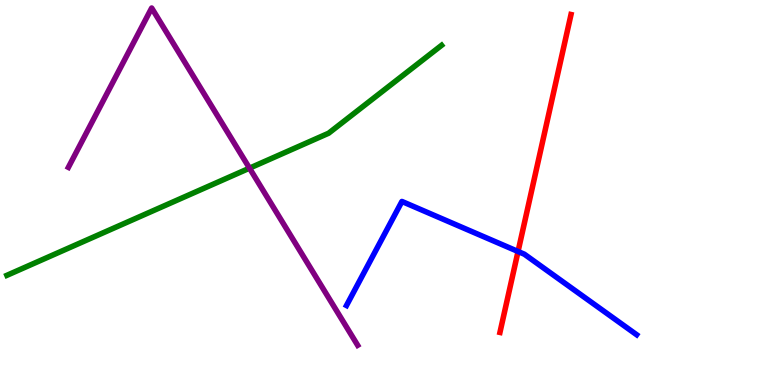[{'lines': ['blue', 'red'], 'intersections': [{'x': 6.68, 'y': 3.47}]}, {'lines': ['green', 'red'], 'intersections': []}, {'lines': ['purple', 'red'], 'intersections': []}, {'lines': ['blue', 'green'], 'intersections': []}, {'lines': ['blue', 'purple'], 'intersections': []}, {'lines': ['green', 'purple'], 'intersections': [{'x': 3.22, 'y': 5.63}]}]